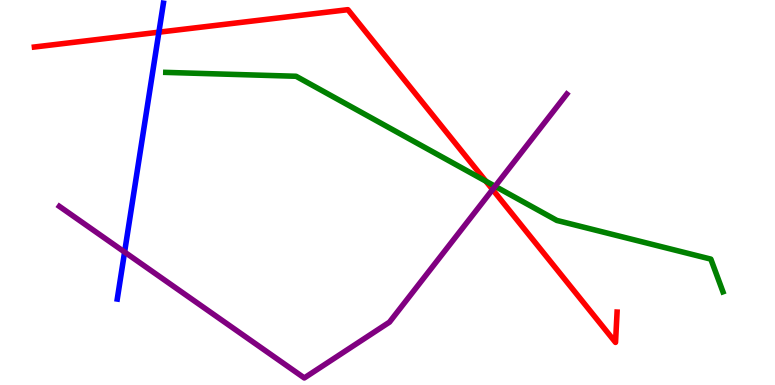[{'lines': ['blue', 'red'], 'intersections': [{'x': 2.05, 'y': 9.16}]}, {'lines': ['green', 'red'], 'intersections': [{'x': 6.27, 'y': 5.29}]}, {'lines': ['purple', 'red'], 'intersections': [{'x': 6.36, 'y': 5.08}]}, {'lines': ['blue', 'green'], 'intersections': []}, {'lines': ['blue', 'purple'], 'intersections': [{'x': 1.61, 'y': 3.45}]}, {'lines': ['green', 'purple'], 'intersections': [{'x': 6.39, 'y': 5.16}]}]